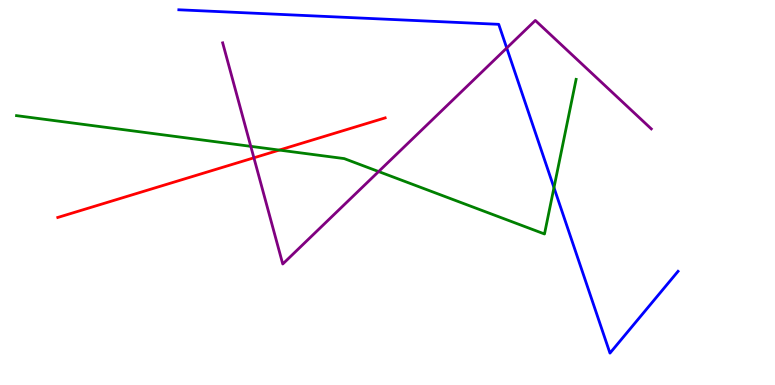[{'lines': ['blue', 'red'], 'intersections': []}, {'lines': ['green', 'red'], 'intersections': [{'x': 3.6, 'y': 6.1}]}, {'lines': ['purple', 'red'], 'intersections': [{'x': 3.28, 'y': 5.9}]}, {'lines': ['blue', 'green'], 'intersections': [{'x': 7.15, 'y': 5.13}]}, {'lines': ['blue', 'purple'], 'intersections': [{'x': 6.54, 'y': 8.75}]}, {'lines': ['green', 'purple'], 'intersections': [{'x': 3.24, 'y': 6.2}, {'x': 4.89, 'y': 5.54}]}]